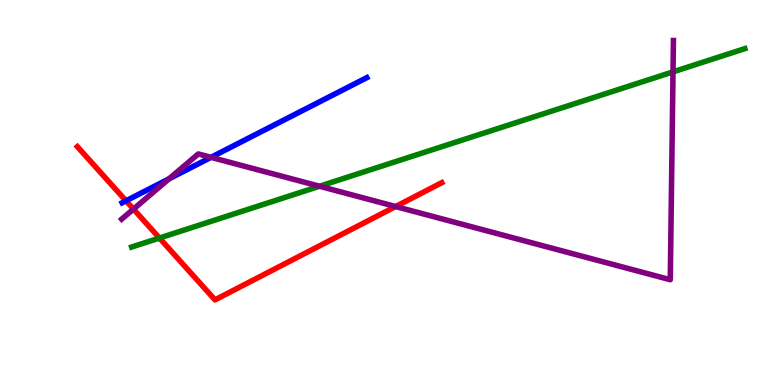[{'lines': ['blue', 'red'], 'intersections': [{'x': 1.63, 'y': 4.78}]}, {'lines': ['green', 'red'], 'intersections': [{'x': 2.06, 'y': 3.82}]}, {'lines': ['purple', 'red'], 'intersections': [{'x': 1.72, 'y': 4.57}, {'x': 5.1, 'y': 4.64}]}, {'lines': ['blue', 'green'], 'intersections': []}, {'lines': ['blue', 'purple'], 'intersections': [{'x': 2.18, 'y': 5.36}, {'x': 2.72, 'y': 5.91}]}, {'lines': ['green', 'purple'], 'intersections': [{'x': 4.12, 'y': 5.16}, {'x': 8.68, 'y': 8.13}]}]